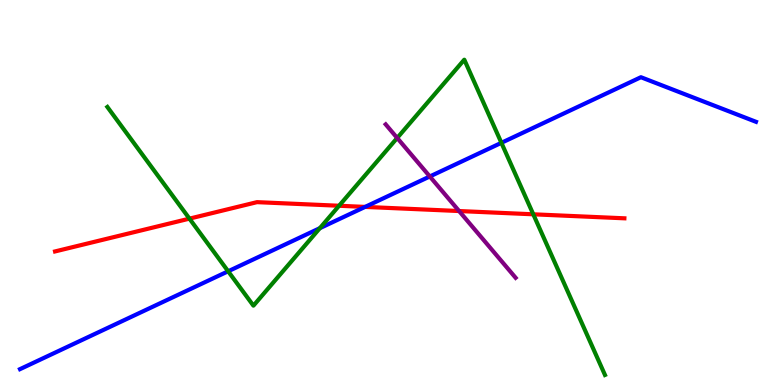[{'lines': ['blue', 'red'], 'intersections': [{'x': 4.71, 'y': 4.63}]}, {'lines': ['green', 'red'], 'intersections': [{'x': 2.44, 'y': 4.32}, {'x': 4.38, 'y': 4.66}, {'x': 6.88, 'y': 4.43}]}, {'lines': ['purple', 'red'], 'intersections': [{'x': 5.92, 'y': 4.52}]}, {'lines': ['blue', 'green'], 'intersections': [{'x': 2.94, 'y': 2.95}, {'x': 4.13, 'y': 4.07}, {'x': 6.47, 'y': 6.29}]}, {'lines': ['blue', 'purple'], 'intersections': [{'x': 5.55, 'y': 5.42}]}, {'lines': ['green', 'purple'], 'intersections': [{'x': 5.13, 'y': 6.42}]}]